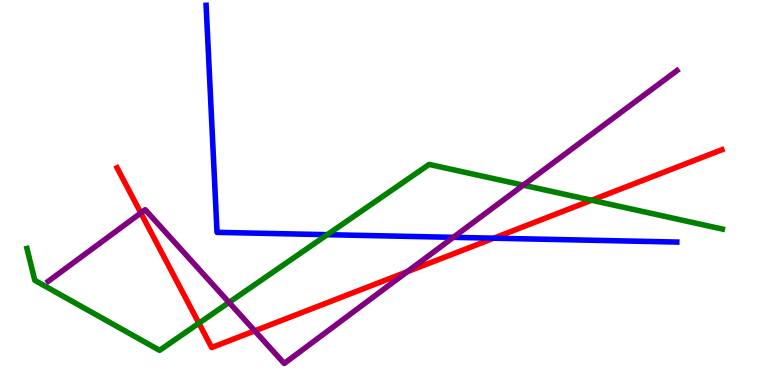[{'lines': ['blue', 'red'], 'intersections': [{'x': 6.37, 'y': 3.81}]}, {'lines': ['green', 'red'], 'intersections': [{'x': 2.57, 'y': 1.61}, {'x': 7.63, 'y': 4.8}]}, {'lines': ['purple', 'red'], 'intersections': [{'x': 1.82, 'y': 4.47}, {'x': 3.29, 'y': 1.41}, {'x': 5.25, 'y': 2.94}]}, {'lines': ['blue', 'green'], 'intersections': [{'x': 4.22, 'y': 3.9}]}, {'lines': ['blue', 'purple'], 'intersections': [{'x': 5.85, 'y': 3.84}]}, {'lines': ['green', 'purple'], 'intersections': [{'x': 2.96, 'y': 2.14}, {'x': 6.75, 'y': 5.19}]}]